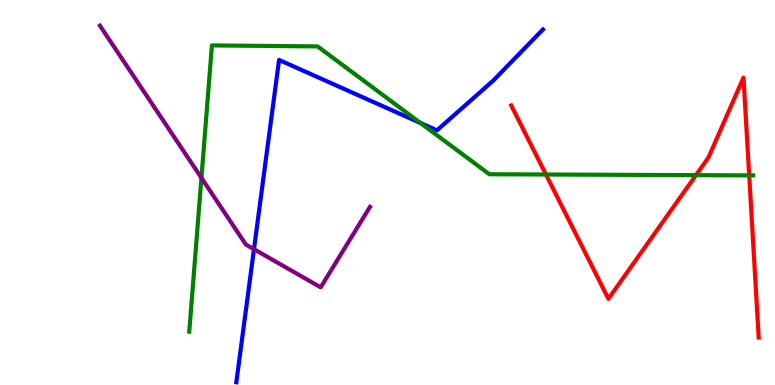[{'lines': ['blue', 'red'], 'intersections': []}, {'lines': ['green', 'red'], 'intersections': [{'x': 7.04, 'y': 5.47}, {'x': 8.98, 'y': 5.45}, {'x': 9.67, 'y': 5.44}]}, {'lines': ['purple', 'red'], 'intersections': []}, {'lines': ['blue', 'green'], 'intersections': [{'x': 5.43, 'y': 6.81}]}, {'lines': ['blue', 'purple'], 'intersections': [{'x': 3.28, 'y': 3.53}]}, {'lines': ['green', 'purple'], 'intersections': [{'x': 2.6, 'y': 5.38}]}]